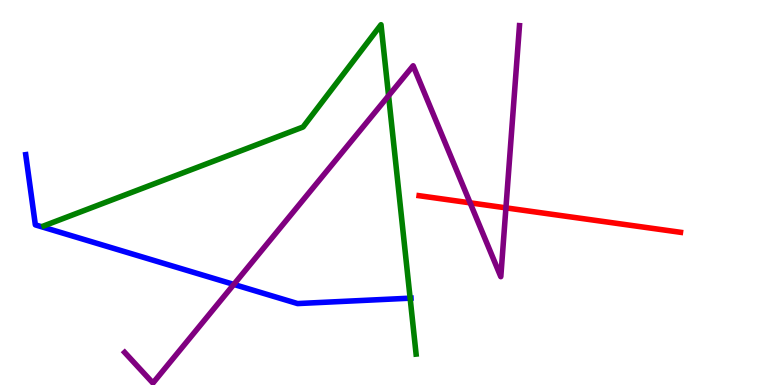[{'lines': ['blue', 'red'], 'intersections': []}, {'lines': ['green', 'red'], 'intersections': []}, {'lines': ['purple', 'red'], 'intersections': [{'x': 6.07, 'y': 4.73}, {'x': 6.53, 'y': 4.6}]}, {'lines': ['blue', 'green'], 'intersections': [{'x': 5.29, 'y': 2.26}]}, {'lines': ['blue', 'purple'], 'intersections': [{'x': 3.02, 'y': 2.61}]}, {'lines': ['green', 'purple'], 'intersections': [{'x': 5.01, 'y': 7.51}]}]